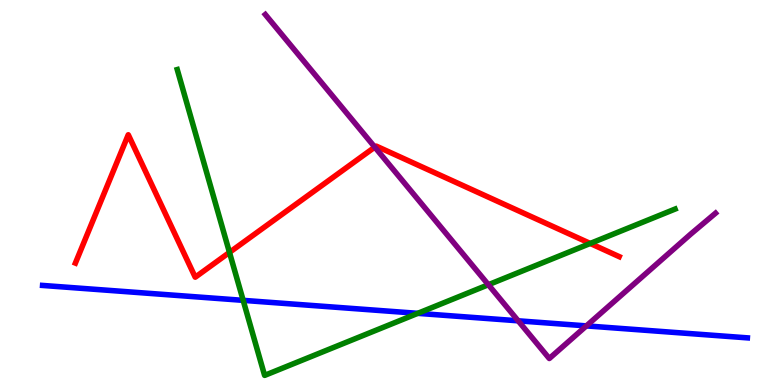[{'lines': ['blue', 'red'], 'intersections': []}, {'lines': ['green', 'red'], 'intersections': [{'x': 2.96, 'y': 3.44}, {'x': 7.62, 'y': 3.68}]}, {'lines': ['purple', 'red'], 'intersections': [{'x': 4.84, 'y': 6.18}]}, {'lines': ['blue', 'green'], 'intersections': [{'x': 3.14, 'y': 2.2}, {'x': 5.39, 'y': 1.86}]}, {'lines': ['blue', 'purple'], 'intersections': [{'x': 6.69, 'y': 1.67}, {'x': 7.57, 'y': 1.54}]}, {'lines': ['green', 'purple'], 'intersections': [{'x': 6.3, 'y': 2.6}]}]